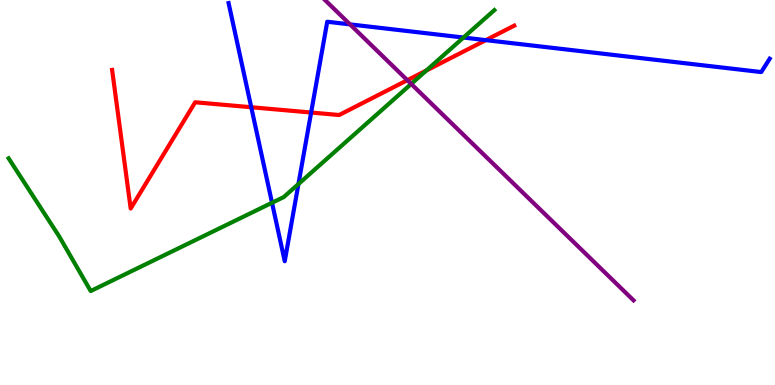[{'lines': ['blue', 'red'], 'intersections': [{'x': 3.24, 'y': 7.21}, {'x': 4.01, 'y': 7.08}, {'x': 6.27, 'y': 8.96}]}, {'lines': ['green', 'red'], 'intersections': [{'x': 5.5, 'y': 8.17}]}, {'lines': ['purple', 'red'], 'intersections': [{'x': 5.26, 'y': 7.92}]}, {'lines': ['blue', 'green'], 'intersections': [{'x': 3.51, 'y': 4.73}, {'x': 3.85, 'y': 5.22}, {'x': 5.98, 'y': 9.02}]}, {'lines': ['blue', 'purple'], 'intersections': [{'x': 4.52, 'y': 9.37}]}, {'lines': ['green', 'purple'], 'intersections': [{'x': 5.31, 'y': 7.82}]}]